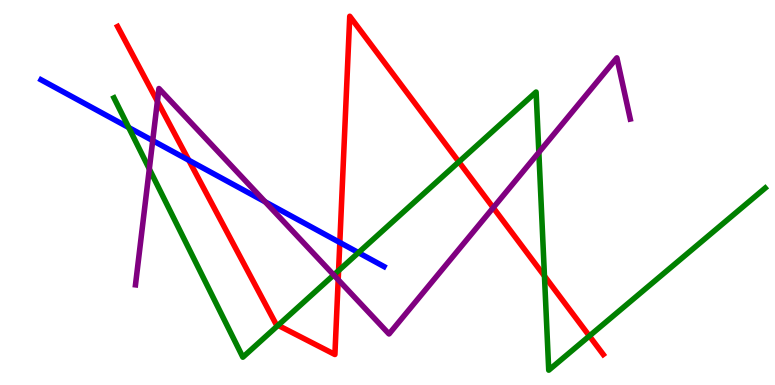[{'lines': ['blue', 'red'], 'intersections': [{'x': 2.44, 'y': 5.84}, {'x': 4.38, 'y': 3.7}]}, {'lines': ['green', 'red'], 'intersections': [{'x': 3.59, 'y': 1.55}, {'x': 4.37, 'y': 2.97}, {'x': 5.92, 'y': 5.8}, {'x': 7.03, 'y': 2.83}, {'x': 7.6, 'y': 1.27}]}, {'lines': ['purple', 'red'], 'intersections': [{'x': 2.03, 'y': 7.37}, {'x': 4.36, 'y': 2.73}, {'x': 6.36, 'y': 4.61}]}, {'lines': ['blue', 'green'], 'intersections': [{'x': 1.66, 'y': 6.69}, {'x': 4.63, 'y': 3.44}]}, {'lines': ['blue', 'purple'], 'intersections': [{'x': 1.97, 'y': 6.35}, {'x': 3.42, 'y': 4.76}]}, {'lines': ['green', 'purple'], 'intersections': [{'x': 1.93, 'y': 5.61}, {'x': 4.31, 'y': 2.86}, {'x': 6.95, 'y': 6.04}]}]